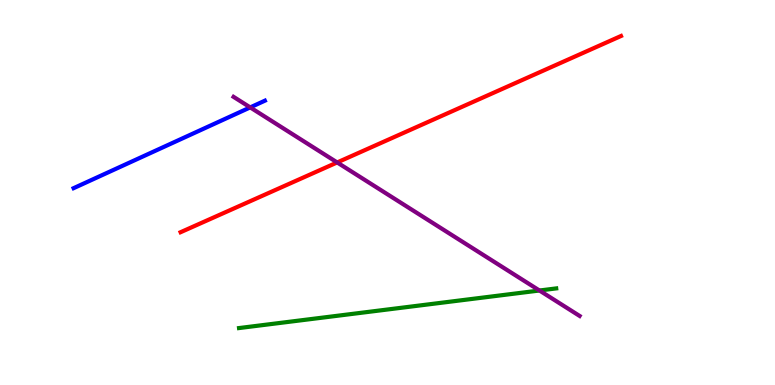[{'lines': ['blue', 'red'], 'intersections': []}, {'lines': ['green', 'red'], 'intersections': []}, {'lines': ['purple', 'red'], 'intersections': [{'x': 4.35, 'y': 5.78}]}, {'lines': ['blue', 'green'], 'intersections': []}, {'lines': ['blue', 'purple'], 'intersections': [{'x': 3.23, 'y': 7.21}]}, {'lines': ['green', 'purple'], 'intersections': [{'x': 6.96, 'y': 2.45}]}]